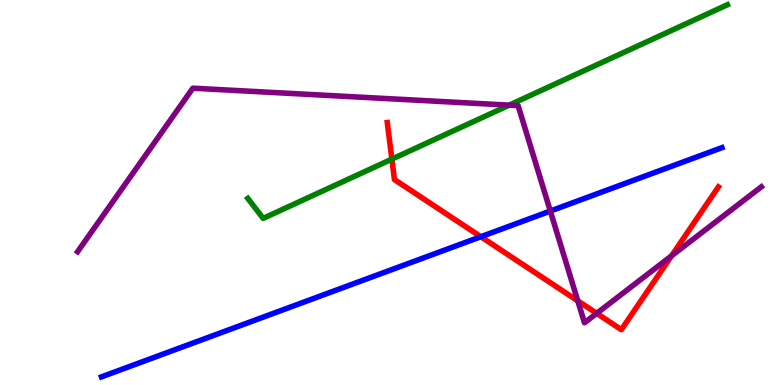[{'lines': ['blue', 'red'], 'intersections': [{'x': 6.2, 'y': 3.85}]}, {'lines': ['green', 'red'], 'intersections': [{'x': 5.06, 'y': 5.87}]}, {'lines': ['purple', 'red'], 'intersections': [{'x': 7.46, 'y': 2.19}, {'x': 7.7, 'y': 1.86}, {'x': 8.66, 'y': 3.35}]}, {'lines': ['blue', 'green'], 'intersections': []}, {'lines': ['blue', 'purple'], 'intersections': [{'x': 7.1, 'y': 4.52}]}, {'lines': ['green', 'purple'], 'intersections': [{'x': 6.57, 'y': 7.27}]}]